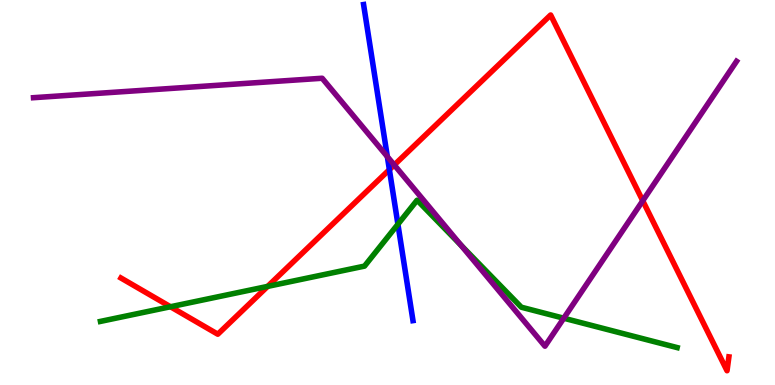[{'lines': ['blue', 'red'], 'intersections': [{'x': 5.02, 'y': 5.59}]}, {'lines': ['green', 'red'], 'intersections': [{'x': 2.2, 'y': 2.03}, {'x': 3.45, 'y': 2.56}]}, {'lines': ['purple', 'red'], 'intersections': [{'x': 5.09, 'y': 5.72}, {'x': 8.29, 'y': 4.79}]}, {'lines': ['blue', 'green'], 'intersections': [{'x': 5.13, 'y': 4.18}]}, {'lines': ['blue', 'purple'], 'intersections': [{'x': 5.0, 'y': 5.93}]}, {'lines': ['green', 'purple'], 'intersections': [{'x': 5.95, 'y': 3.63}, {'x': 7.27, 'y': 1.73}]}]